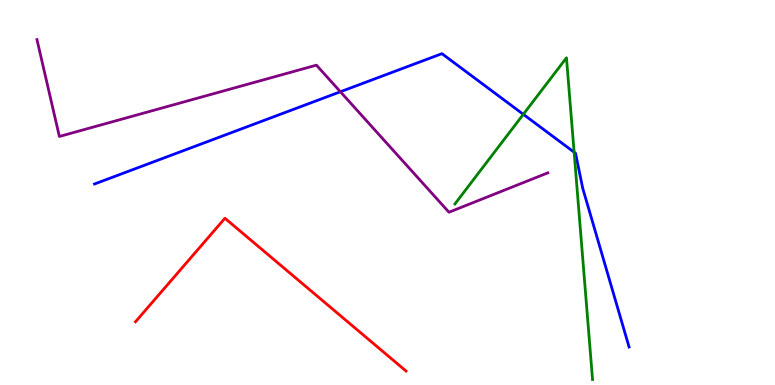[{'lines': ['blue', 'red'], 'intersections': []}, {'lines': ['green', 'red'], 'intersections': []}, {'lines': ['purple', 'red'], 'intersections': []}, {'lines': ['blue', 'green'], 'intersections': [{'x': 6.75, 'y': 7.03}, {'x': 7.41, 'y': 6.05}]}, {'lines': ['blue', 'purple'], 'intersections': [{'x': 4.39, 'y': 7.62}]}, {'lines': ['green', 'purple'], 'intersections': []}]